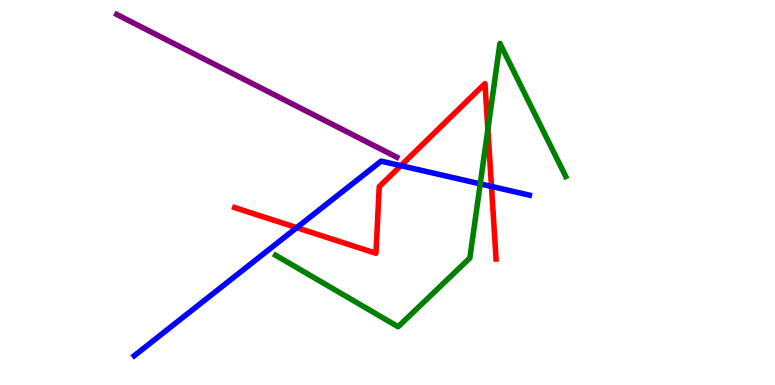[{'lines': ['blue', 'red'], 'intersections': [{'x': 3.83, 'y': 4.09}, {'x': 5.17, 'y': 5.7}, {'x': 6.34, 'y': 5.16}]}, {'lines': ['green', 'red'], 'intersections': [{'x': 6.3, 'y': 6.64}]}, {'lines': ['purple', 'red'], 'intersections': []}, {'lines': ['blue', 'green'], 'intersections': [{'x': 6.2, 'y': 5.22}]}, {'lines': ['blue', 'purple'], 'intersections': []}, {'lines': ['green', 'purple'], 'intersections': []}]